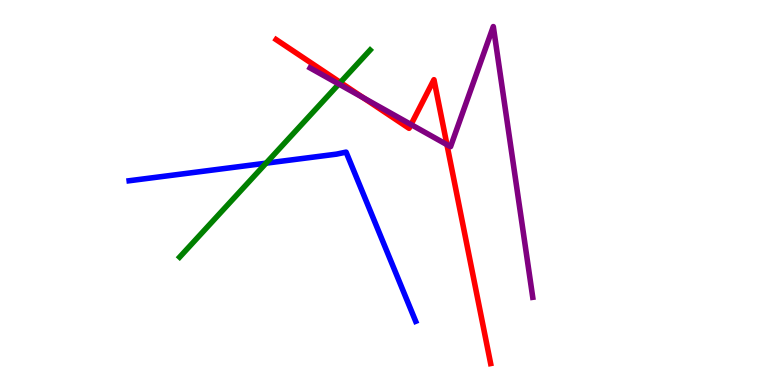[{'lines': ['blue', 'red'], 'intersections': []}, {'lines': ['green', 'red'], 'intersections': [{'x': 4.39, 'y': 7.86}]}, {'lines': ['purple', 'red'], 'intersections': [{'x': 4.69, 'y': 7.46}, {'x': 5.3, 'y': 6.77}, {'x': 5.77, 'y': 6.24}]}, {'lines': ['blue', 'green'], 'intersections': [{'x': 3.43, 'y': 5.76}]}, {'lines': ['blue', 'purple'], 'intersections': []}, {'lines': ['green', 'purple'], 'intersections': [{'x': 4.37, 'y': 7.82}]}]